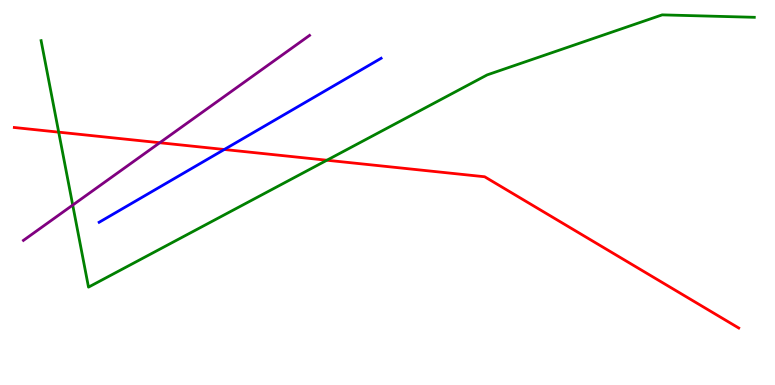[{'lines': ['blue', 'red'], 'intersections': [{'x': 2.89, 'y': 6.12}]}, {'lines': ['green', 'red'], 'intersections': [{'x': 0.757, 'y': 6.57}, {'x': 4.22, 'y': 5.84}]}, {'lines': ['purple', 'red'], 'intersections': [{'x': 2.06, 'y': 6.29}]}, {'lines': ['blue', 'green'], 'intersections': []}, {'lines': ['blue', 'purple'], 'intersections': []}, {'lines': ['green', 'purple'], 'intersections': [{'x': 0.938, 'y': 4.67}]}]